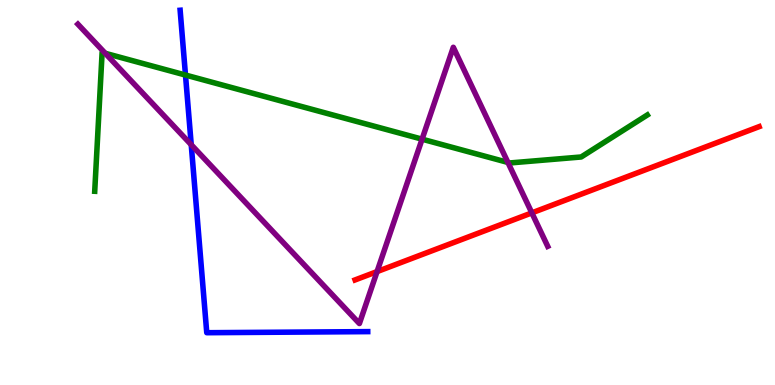[{'lines': ['blue', 'red'], 'intersections': []}, {'lines': ['green', 'red'], 'intersections': []}, {'lines': ['purple', 'red'], 'intersections': [{'x': 4.87, 'y': 2.95}, {'x': 6.86, 'y': 4.47}]}, {'lines': ['blue', 'green'], 'intersections': [{'x': 2.39, 'y': 8.05}]}, {'lines': ['blue', 'purple'], 'intersections': [{'x': 2.47, 'y': 6.24}]}, {'lines': ['green', 'purple'], 'intersections': [{'x': 1.36, 'y': 8.62}, {'x': 5.45, 'y': 6.39}, {'x': 6.55, 'y': 5.78}]}]